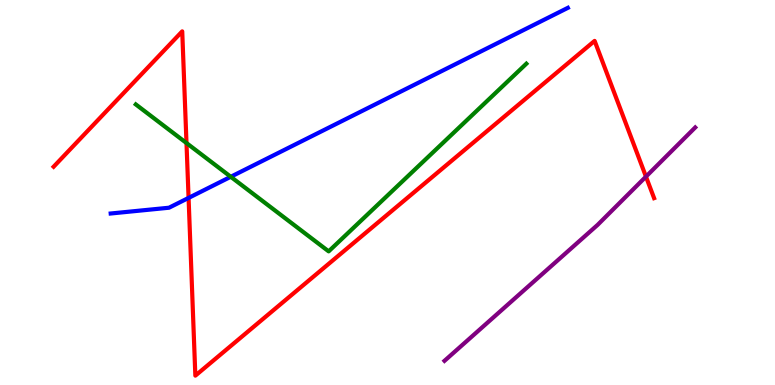[{'lines': ['blue', 'red'], 'intersections': [{'x': 2.43, 'y': 4.86}]}, {'lines': ['green', 'red'], 'intersections': [{'x': 2.41, 'y': 6.28}]}, {'lines': ['purple', 'red'], 'intersections': [{'x': 8.34, 'y': 5.41}]}, {'lines': ['blue', 'green'], 'intersections': [{'x': 2.98, 'y': 5.41}]}, {'lines': ['blue', 'purple'], 'intersections': []}, {'lines': ['green', 'purple'], 'intersections': []}]